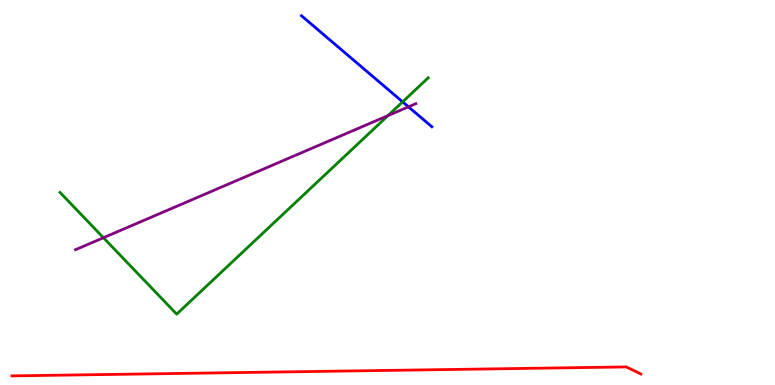[{'lines': ['blue', 'red'], 'intersections': []}, {'lines': ['green', 'red'], 'intersections': []}, {'lines': ['purple', 'red'], 'intersections': []}, {'lines': ['blue', 'green'], 'intersections': [{'x': 5.2, 'y': 7.35}]}, {'lines': ['blue', 'purple'], 'intersections': [{'x': 5.27, 'y': 7.23}]}, {'lines': ['green', 'purple'], 'intersections': [{'x': 1.33, 'y': 3.83}, {'x': 5.01, 'y': 7.0}]}]